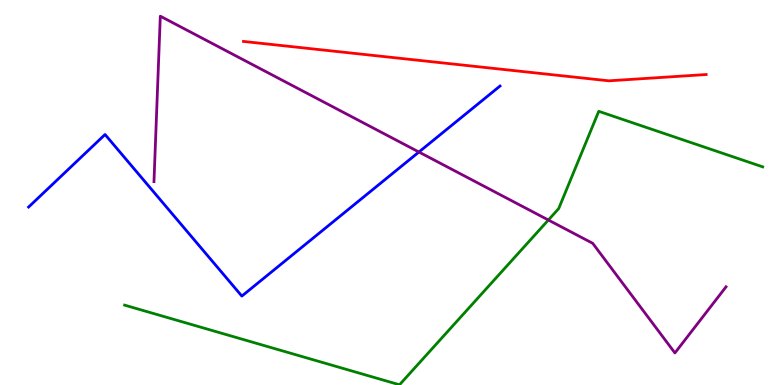[{'lines': ['blue', 'red'], 'intersections': []}, {'lines': ['green', 'red'], 'intersections': []}, {'lines': ['purple', 'red'], 'intersections': []}, {'lines': ['blue', 'green'], 'intersections': []}, {'lines': ['blue', 'purple'], 'intersections': [{'x': 5.41, 'y': 6.05}]}, {'lines': ['green', 'purple'], 'intersections': [{'x': 7.08, 'y': 4.29}]}]